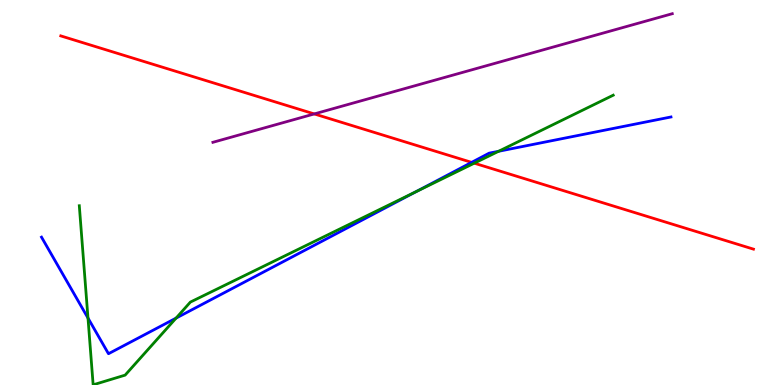[{'lines': ['blue', 'red'], 'intersections': [{'x': 6.09, 'y': 5.78}]}, {'lines': ['green', 'red'], 'intersections': [{'x': 6.12, 'y': 5.76}]}, {'lines': ['purple', 'red'], 'intersections': [{'x': 4.06, 'y': 7.04}]}, {'lines': ['blue', 'green'], 'intersections': [{'x': 1.14, 'y': 1.74}, {'x': 2.27, 'y': 1.74}, {'x': 5.37, 'y': 5.02}, {'x': 6.43, 'y': 6.07}]}, {'lines': ['blue', 'purple'], 'intersections': []}, {'lines': ['green', 'purple'], 'intersections': []}]